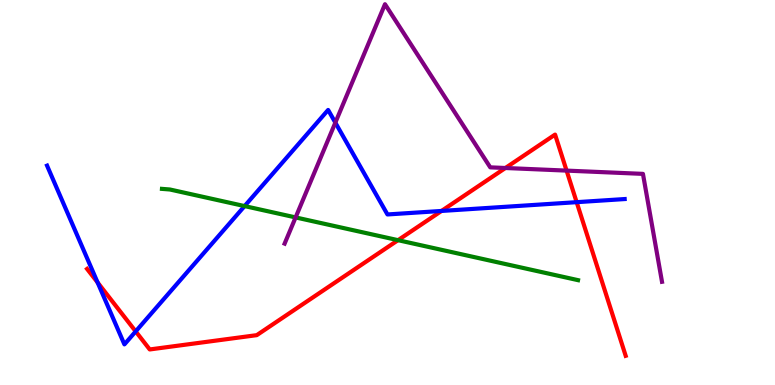[{'lines': ['blue', 'red'], 'intersections': [{'x': 1.26, 'y': 2.66}, {'x': 1.75, 'y': 1.39}, {'x': 5.7, 'y': 4.52}, {'x': 7.44, 'y': 4.75}]}, {'lines': ['green', 'red'], 'intersections': [{'x': 5.14, 'y': 3.76}]}, {'lines': ['purple', 'red'], 'intersections': [{'x': 6.52, 'y': 5.64}, {'x': 7.31, 'y': 5.57}]}, {'lines': ['blue', 'green'], 'intersections': [{'x': 3.16, 'y': 4.65}]}, {'lines': ['blue', 'purple'], 'intersections': [{'x': 4.33, 'y': 6.81}]}, {'lines': ['green', 'purple'], 'intersections': [{'x': 3.81, 'y': 4.35}]}]